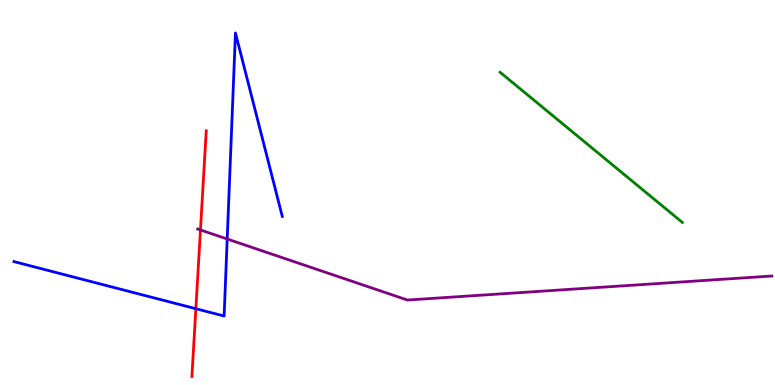[{'lines': ['blue', 'red'], 'intersections': [{'x': 2.53, 'y': 1.98}]}, {'lines': ['green', 'red'], 'intersections': []}, {'lines': ['purple', 'red'], 'intersections': [{'x': 2.59, 'y': 4.03}]}, {'lines': ['blue', 'green'], 'intersections': []}, {'lines': ['blue', 'purple'], 'intersections': [{'x': 2.93, 'y': 3.79}]}, {'lines': ['green', 'purple'], 'intersections': []}]